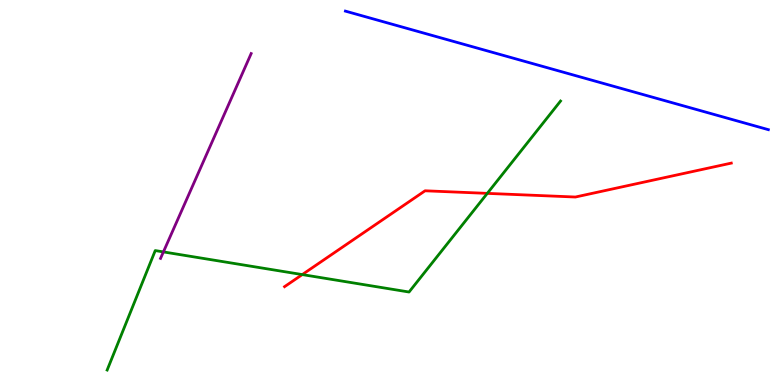[{'lines': ['blue', 'red'], 'intersections': []}, {'lines': ['green', 'red'], 'intersections': [{'x': 3.9, 'y': 2.87}, {'x': 6.29, 'y': 4.98}]}, {'lines': ['purple', 'red'], 'intersections': []}, {'lines': ['blue', 'green'], 'intersections': []}, {'lines': ['blue', 'purple'], 'intersections': []}, {'lines': ['green', 'purple'], 'intersections': [{'x': 2.11, 'y': 3.46}]}]